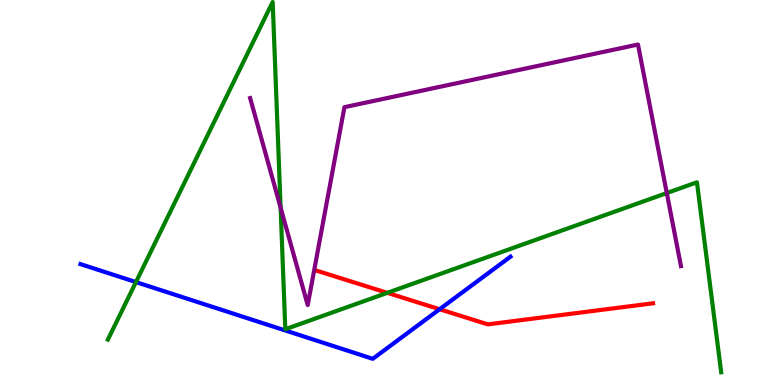[{'lines': ['blue', 'red'], 'intersections': [{'x': 5.67, 'y': 1.97}]}, {'lines': ['green', 'red'], 'intersections': [{'x': 5.0, 'y': 2.39}]}, {'lines': ['purple', 'red'], 'intersections': []}, {'lines': ['blue', 'green'], 'intersections': [{'x': 1.75, 'y': 2.67}]}, {'lines': ['blue', 'purple'], 'intersections': []}, {'lines': ['green', 'purple'], 'intersections': [{'x': 3.62, 'y': 4.61}, {'x': 8.6, 'y': 4.99}]}]